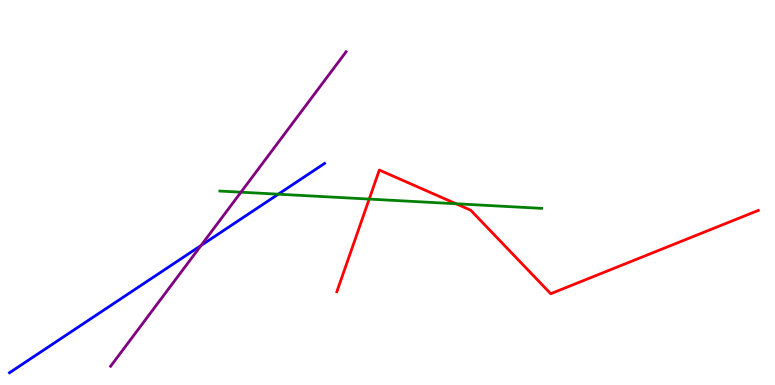[{'lines': ['blue', 'red'], 'intersections': []}, {'lines': ['green', 'red'], 'intersections': [{'x': 4.76, 'y': 4.83}, {'x': 5.88, 'y': 4.71}]}, {'lines': ['purple', 'red'], 'intersections': []}, {'lines': ['blue', 'green'], 'intersections': [{'x': 3.59, 'y': 4.96}]}, {'lines': ['blue', 'purple'], 'intersections': [{'x': 2.59, 'y': 3.62}]}, {'lines': ['green', 'purple'], 'intersections': [{'x': 3.11, 'y': 5.01}]}]